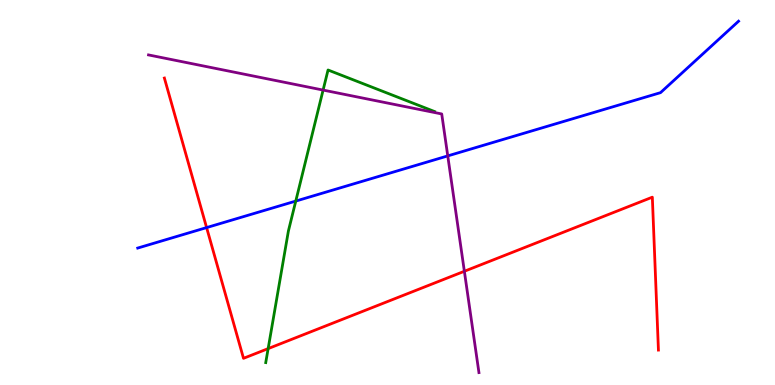[{'lines': ['blue', 'red'], 'intersections': [{'x': 2.67, 'y': 4.09}]}, {'lines': ['green', 'red'], 'intersections': [{'x': 3.46, 'y': 0.945}]}, {'lines': ['purple', 'red'], 'intersections': [{'x': 5.99, 'y': 2.95}]}, {'lines': ['blue', 'green'], 'intersections': [{'x': 3.82, 'y': 4.78}]}, {'lines': ['blue', 'purple'], 'intersections': [{'x': 5.78, 'y': 5.95}]}, {'lines': ['green', 'purple'], 'intersections': [{'x': 4.17, 'y': 7.66}]}]